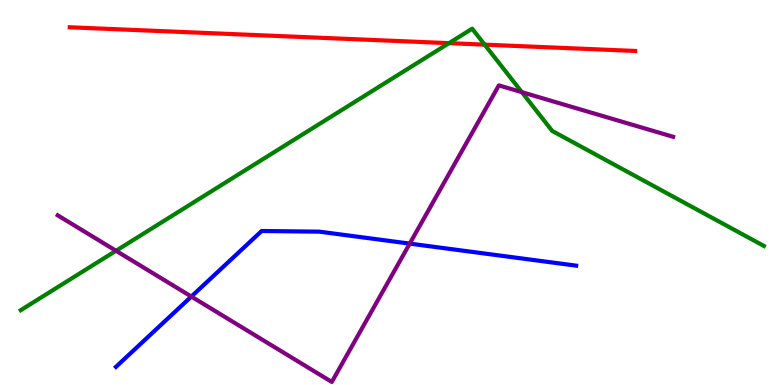[{'lines': ['blue', 'red'], 'intersections': []}, {'lines': ['green', 'red'], 'intersections': [{'x': 5.79, 'y': 8.88}, {'x': 6.25, 'y': 8.84}]}, {'lines': ['purple', 'red'], 'intersections': []}, {'lines': ['blue', 'green'], 'intersections': []}, {'lines': ['blue', 'purple'], 'intersections': [{'x': 2.47, 'y': 2.3}, {'x': 5.29, 'y': 3.67}]}, {'lines': ['green', 'purple'], 'intersections': [{'x': 1.5, 'y': 3.49}, {'x': 6.73, 'y': 7.61}]}]